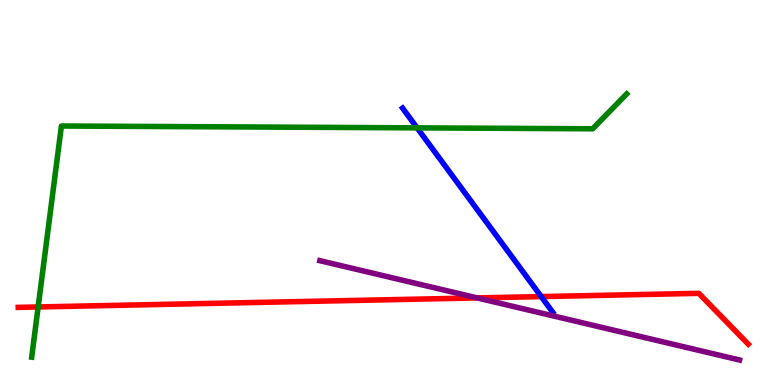[{'lines': ['blue', 'red'], 'intersections': [{'x': 6.98, 'y': 2.3}]}, {'lines': ['green', 'red'], 'intersections': [{'x': 0.492, 'y': 2.03}]}, {'lines': ['purple', 'red'], 'intersections': [{'x': 6.16, 'y': 2.26}]}, {'lines': ['blue', 'green'], 'intersections': [{'x': 5.38, 'y': 6.68}]}, {'lines': ['blue', 'purple'], 'intersections': []}, {'lines': ['green', 'purple'], 'intersections': []}]